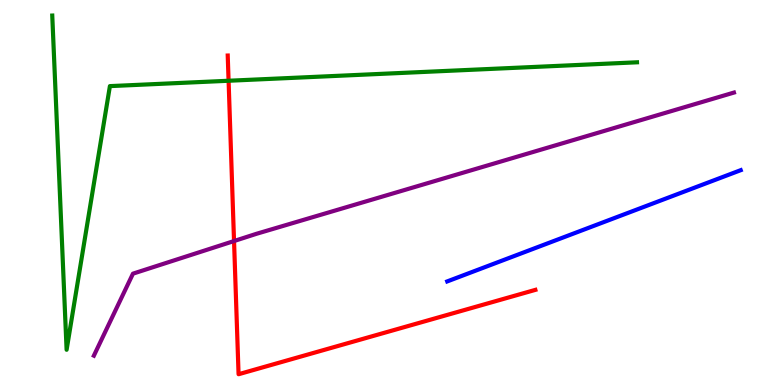[{'lines': ['blue', 'red'], 'intersections': []}, {'lines': ['green', 'red'], 'intersections': [{'x': 2.95, 'y': 7.9}]}, {'lines': ['purple', 'red'], 'intersections': [{'x': 3.02, 'y': 3.74}]}, {'lines': ['blue', 'green'], 'intersections': []}, {'lines': ['blue', 'purple'], 'intersections': []}, {'lines': ['green', 'purple'], 'intersections': []}]